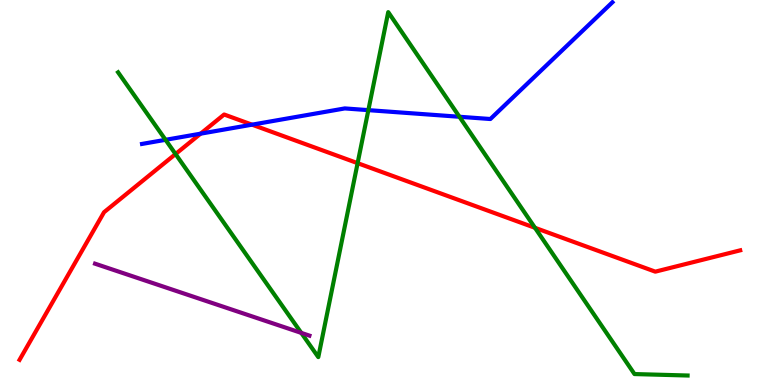[{'lines': ['blue', 'red'], 'intersections': [{'x': 2.59, 'y': 6.53}, {'x': 3.25, 'y': 6.76}]}, {'lines': ['green', 'red'], 'intersections': [{'x': 2.27, 'y': 6.0}, {'x': 4.61, 'y': 5.76}, {'x': 6.9, 'y': 4.08}]}, {'lines': ['purple', 'red'], 'intersections': []}, {'lines': ['blue', 'green'], 'intersections': [{'x': 2.14, 'y': 6.37}, {'x': 4.75, 'y': 7.14}, {'x': 5.93, 'y': 6.97}]}, {'lines': ['blue', 'purple'], 'intersections': []}, {'lines': ['green', 'purple'], 'intersections': [{'x': 3.89, 'y': 1.35}]}]